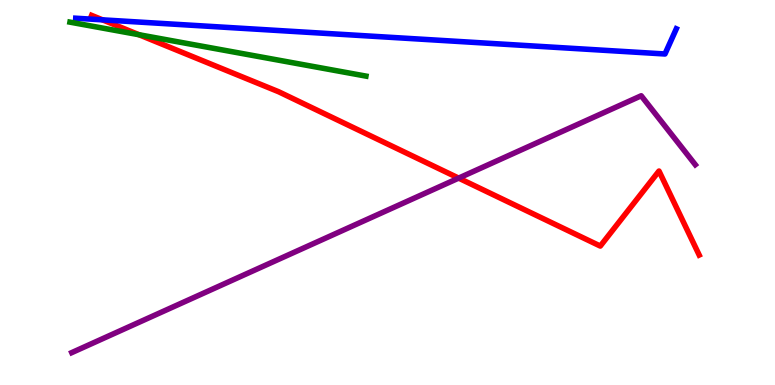[{'lines': ['blue', 'red'], 'intersections': [{'x': 1.32, 'y': 9.48}]}, {'lines': ['green', 'red'], 'intersections': [{'x': 1.79, 'y': 9.1}]}, {'lines': ['purple', 'red'], 'intersections': [{'x': 5.92, 'y': 5.37}]}, {'lines': ['blue', 'green'], 'intersections': []}, {'lines': ['blue', 'purple'], 'intersections': []}, {'lines': ['green', 'purple'], 'intersections': []}]